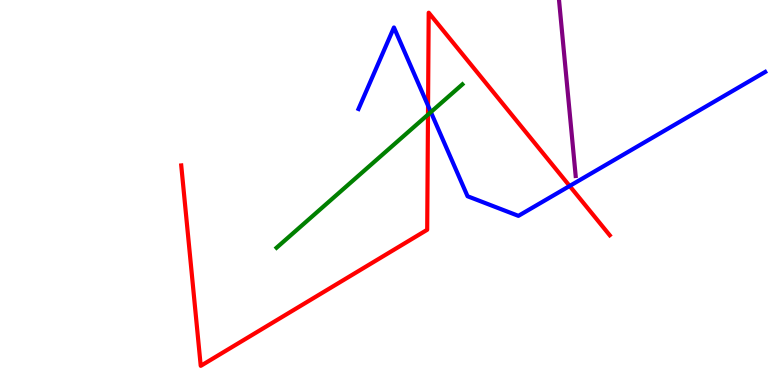[{'lines': ['blue', 'red'], 'intersections': [{'x': 5.52, 'y': 7.26}, {'x': 7.35, 'y': 5.17}]}, {'lines': ['green', 'red'], 'intersections': [{'x': 5.52, 'y': 7.02}]}, {'lines': ['purple', 'red'], 'intersections': []}, {'lines': ['blue', 'green'], 'intersections': [{'x': 5.56, 'y': 7.09}]}, {'lines': ['blue', 'purple'], 'intersections': []}, {'lines': ['green', 'purple'], 'intersections': []}]